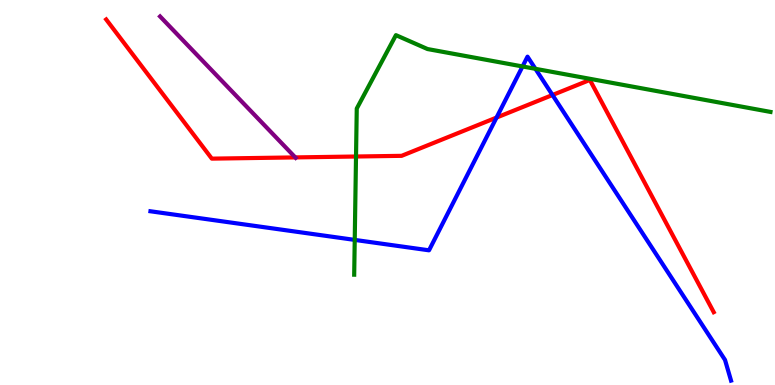[{'lines': ['blue', 'red'], 'intersections': [{'x': 6.41, 'y': 6.95}, {'x': 7.13, 'y': 7.53}]}, {'lines': ['green', 'red'], 'intersections': [{'x': 4.59, 'y': 5.93}]}, {'lines': ['purple', 'red'], 'intersections': [{'x': 3.81, 'y': 5.91}]}, {'lines': ['blue', 'green'], 'intersections': [{'x': 4.58, 'y': 3.77}, {'x': 6.74, 'y': 8.27}, {'x': 6.91, 'y': 8.21}]}, {'lines': ['blue', 'purple'], 'intersections': []}, {'lines': ['green', 'purple'], 'intersections': []}]